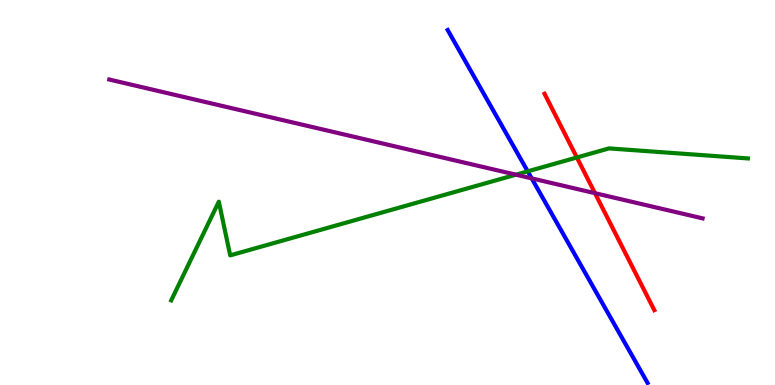[{'lines': ['blue', 'red'], 'intersections': []}, {'lines': ['green', 'red'], 'intersections': [{'x': 7.44, 'y': 5.91}]}, {'lines': ['purple', 'red'], 'intersections': [{'x': 7.68, 'y': 4.98}]}, {'lines': ['blue', 'green'], 'intersections': [{'x': 6.81, 'y': 5.55}]}, {'lines': ['blue', 'purple'], 'intersections': [{'x': 6.86, 'y': 5.37}]}, {'lines': ['green', 'purple'], 'intersections': [{'x': 6.66, 'y': 5.46}]}]